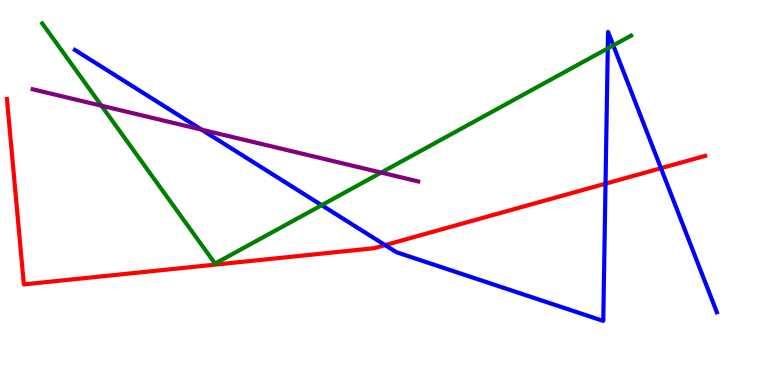[{'lines': ['blue', 'red'], 'intersections': [{'x': 4.97, 'y': 3.63}, {'x': 7.81, 'y': 5.23}, {'x': 8.53, 'y': 5.63}]}, {'lines': ['green', 'red'], 'intersections': []}, {'lines': ['purple', 'red'], 'intersections': []}, {'lines': ['blue', 'green'], 'intersections': [{'x': 4.15, 'y': 4.67}, {'x': 7.84, 'y': 8.74}, {'x': 7.91, 'y': 8.82}]}, {'lines': ['blue', 'purple'], 'intersections': [{'x': 2.6, 'y': 6.63}]}, {'lines': ['green', 'purple'], 'intersections': [{'x': 1.31, 'y': 7.25}, {'x': 4.92, 'y': 5.52}]}]